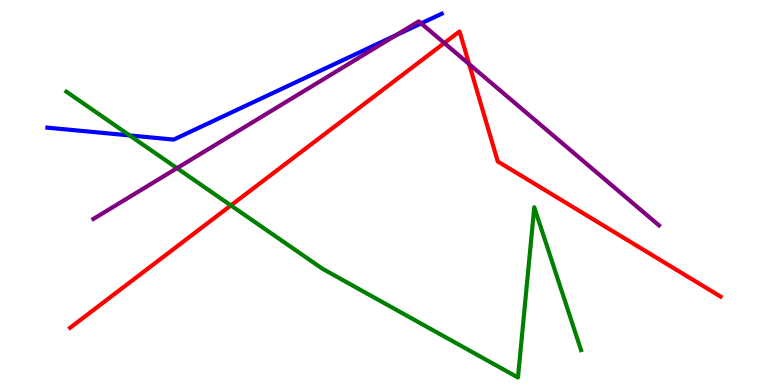[{'lines': ['blue', 'red'], 'intersections': []}, {'lines': ['green', 'red'], 'intersections': [{'x': 2.98, 'y': 4.66}]}, {'lines': ['purple', 'red'], 'intersections': [{'x': 5.73, 'y': 8.88}, {'x': 6.05, 'y': 8.33}]}, {'lines': ['blue', 'green'], 'intersections': [{'x': 1.67, 'y': 6.48}]}, {'lines': ['blue', 'purple'], 'intersections': [{'x': 5.11, 'y': 9.08}, {'x': 5.43, 'y': 9.39}]}, {'lines': ['green', 'purple'], 'intersections': [{'x': 2.28, 'y': 5.63}]}]